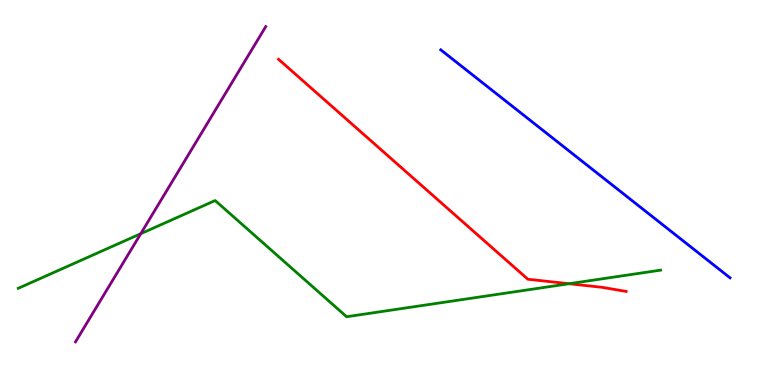[{'lines': ['blue', 'red'], 'intersections': []}, {'lines': ['green', 'red'], 'intersections': [{'x': 7.34, 'y': 2.63}]}, {'lines': ['purple', 'red'], 'intersections': []}, {'lines': ['blue', 'green'], 'intersections': []}, {'lines': ['blue', 'purple'], 'intersections': []}, {'lines': ['green', 'purple'], 'intersections': [{'x': 1.82, 'y': 3.93}]}]